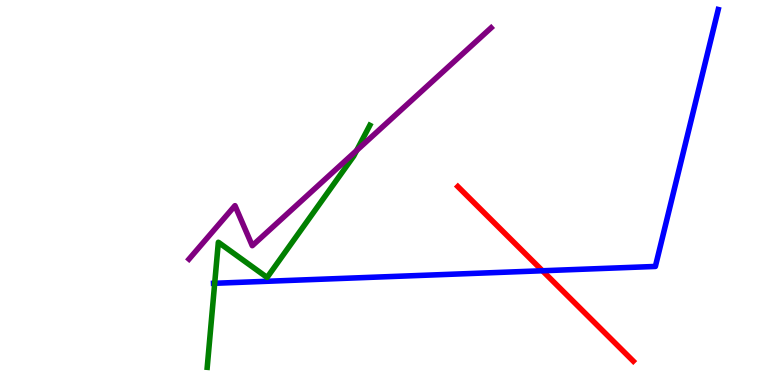[{'lines': ['blue', 'red'], 'intersections': [{'x': 7.0, 'y': 2.97}]}, {'lines': ['green', 'red'], 'intersections': []}, {'lines': ['purple', 'red'], 'intersections': []}, {'lines': ['blue', 'green'], 'intersections': [{'x': 2.77, 'y': 2.64}]}, {'lines': ['blue', 'purple'], 'intersections': []}, {'lines': ['green', 'purple'], 'intersections': [{'x': 4.6, 'y': 6.09}]}]